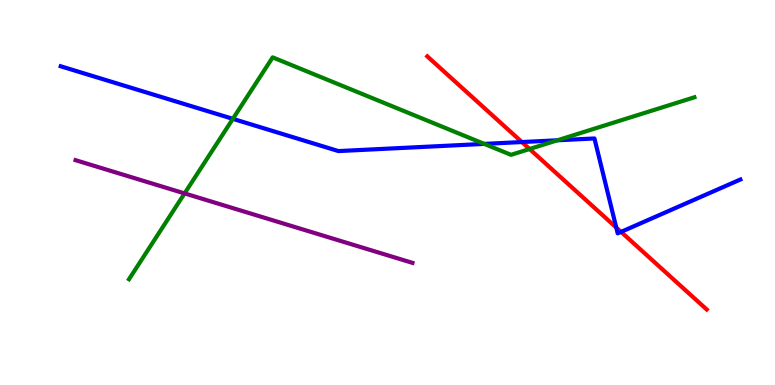[{'lines': ['blue', 'red'], 'intersections': [{'x': 6.73, 'y': 6.31}, {'x': 7.95, 'y': 4.09}, {'x': 8.01, 'y': 3.98}]}, {'lines': ['green', 'red'], 'intersections': [{'x': 6.83, 'y': 6.13}]}, {'lines': ['purple', 'red'], 'intersections': []}, {'lines': ['blue', 'green'], 'intersections': [{'x': 3.0, 'y': 6.91}, {'x': 6.25, 'y': 6.26}, {'x': 7.19, 'y': 6.36}]}, {'lines': ['blue', 'purple'], 'intersections': []}, {'lines': ['green', 'purple'], 'intersections': [{'x': 2.38, 'y': 4.98}]}]